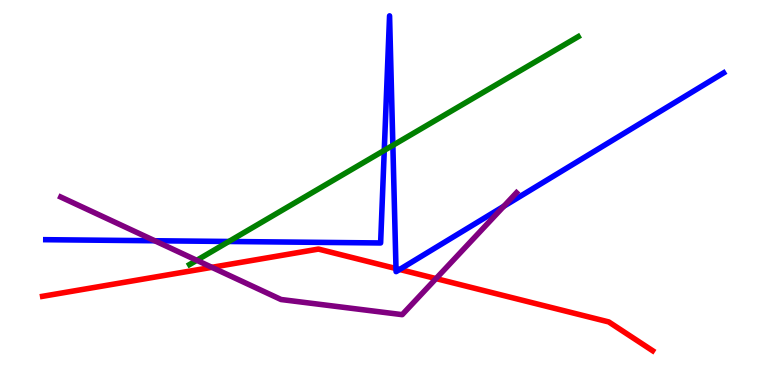[{'lines': ['blue', 'red'], 'intersections': [{'x': 5.11, 'y': 3.02}, {'x': 5.16, 'y': 3.0}]}, {'lines': ['green', 'red'], 'intersections': []}, {'lines': ['purple', 'red'], 'intersections': [{'x': 2.73, 'y': 3.06}, {'x': 5.63, 'y': 2.76}]}, {'lines': ['blue', 'green'], 'intersections': [{'x': 2.95, 'y': 3.73}, {'x': 4.96, 'y': 6.09}, {'x': 5.07, 'y': 6.23}]}, {'lines': ['blue', 'purple'], 'intersections': [{'x': 2.0, 'y': 3.75}, {'x': 6.5, 'y': 4.64}]}, {'lines': ['green', 'purple'], 'intersections': [{'x': 2.54, 'y': 3.24}]}]